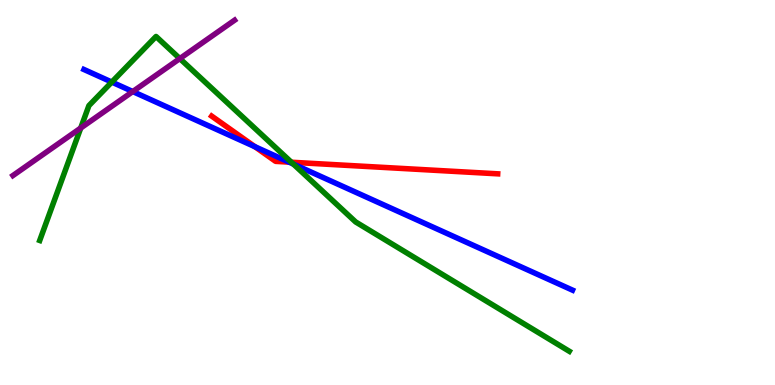[{'lines': ['blue', 'red'], 'intersections': [{'x': 3.29, 'y': 6.19}, {'x': 3.73, 'y': 5.79}]}, {'lines': ['green', 'red'], 'intersections': [{'x': 3.76, 'y': 5.79}]}, {'lines': ['purple', 'red'], 'intersections': []}, {'lines': ['blue', 'green'], 'intersections': [{'x': 1.44, 'y': 7.87}, {'x': 3.79, 'y': 5.74}]}, {'lines': ['blue', 'purple'], 'intersections': [{'x': 1.71, 'y': 7.62}]}, {'lines': ['green', 'purple'], 'intersections': [{'x': 1.04, 'y': 6.67}, {'x': 2.32, 'y': 8.48}]}]